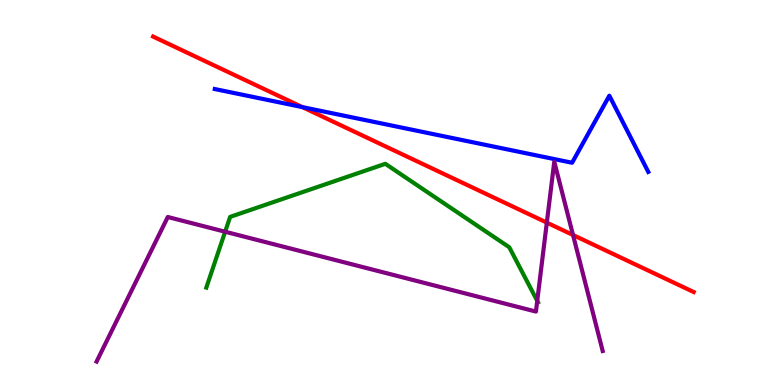[{'lines': ['blue', 'red'], 'intersections': [{'x': 3.9, 'y': 7.22}]}, {'lines': ['green', 'red'], 'intersections': []}, {'lines': ['purple', 'red'], 'intersections': [{'x': 7.06, 'y': 4.22}, {'x': 7.39, 'y': 3.9}]}, {'lines': ['blue', 'green'], 'intersections': []}, {'lines': ['blue', 'purple'], 'intersections': []}, {'lines': ['green', 'purple'], 'intersections': [{'x': 2.9, 'y': 3.98}, {'x': 6.93, 'y': 2.19}]}]